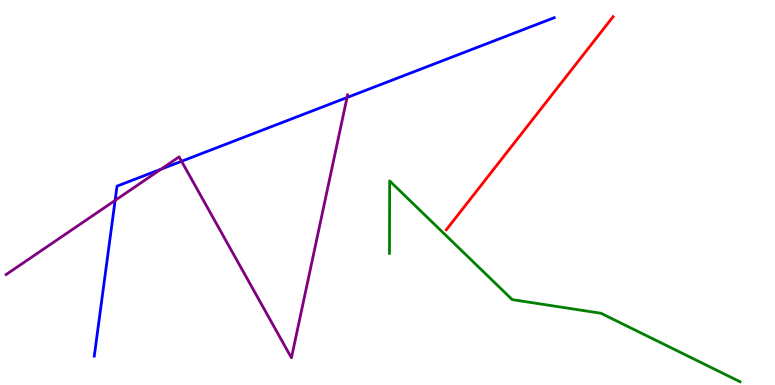[{'lines': ['blue', 'red'], 'intersections': []}, {'lines': ['green', 'red'], 'intersections': []}, {'lines': ['purple', 'red'], 'intersections': []}, {'lines': ['blue', 'green'], 'intersections': []}, {'lines': ['blue', 'purple'], 'intersections': [{'x': 1.49, 'y': 4.79}, {'x': 2.08, 'y': 5.61}, {'x': 2.34, 'y': 5.81}, {'x': 4.48, 'y': 7.47}]}, {'lines': ['green', 'purple'], 'intersections': []}]